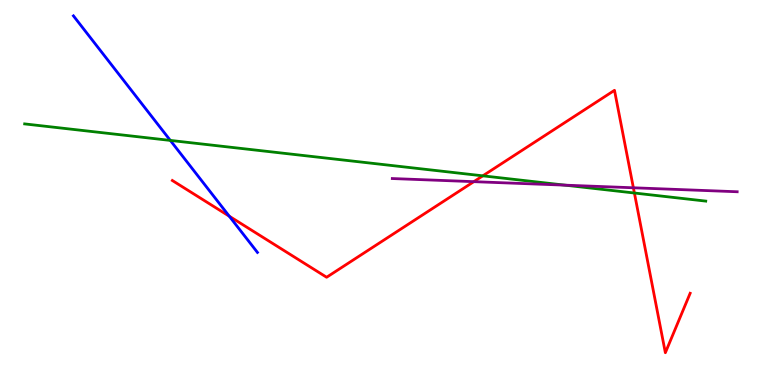[{'lines': ['blue', 'red'], 'intersections': [{'x': 2.96, 'y': 4.38}]}, {'lines': ['green', 'red'], 'intersections': [{'x': 6.23, 'y': 5.43}, {'x': 8.19, 'y': 4.99}]}, {'lines': ['purple', 'red'], 'intersections': [{'x': 6.11, 'y': 5.28}, {'x': 8.17, 'y': 5.12}]}, {'lines': ['blue', 'green'], 'intersections': [{'x': 2.2, 'y': 6.35}]}, {'lines': ['blue', 'purple'], 'intersections': []}, {'lines': ['green', 'purple'], 'intersections': [{'x': 7.29, 'y': 5.19}]}]